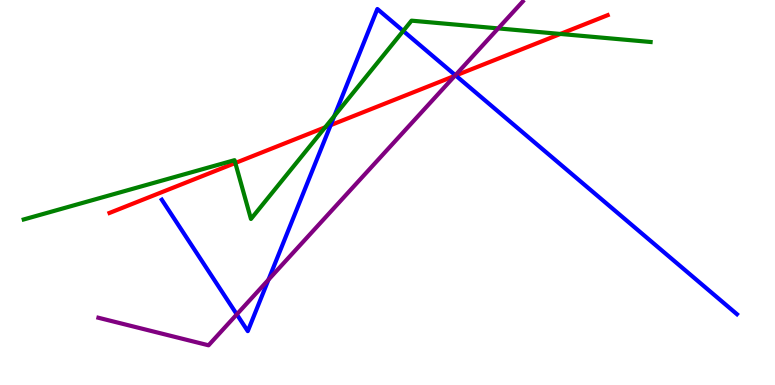[{'lines': ['blue', 'red'], 'intersections': [{'x': 4.27, 'y': 6.75}, {'x': 5.88, 'y': 8.04}]}, {'lines': ['green', 'red'], 'intersections': [{'x': 3.04, 'y': 5.77}, {'x': 4.2, 'y': 6.69}, {'x': 7.23, 'y': 9.12}]}, {'lines': ['purple', 'red'], 'intersections': [{'x': 5.87, 'y': 8.03}]}, {'lines': ['blue', 'green'], 'intersections': [{'x': 4.31, 'y': 6.99}, {'x': 5.2, 'y': 9.2}]}, {'lines': ['blue', 'purple'], 'intersections': [{'x': 3.06, 'y': 1.83}, {'x': 3.46, 'y': 2.73}, {'x': 5.88, 'y': 8.05}]}, {'lines': ['green', 'purple'], 'intersections': [{'x': 6.43, 'y': 9.26}]}]